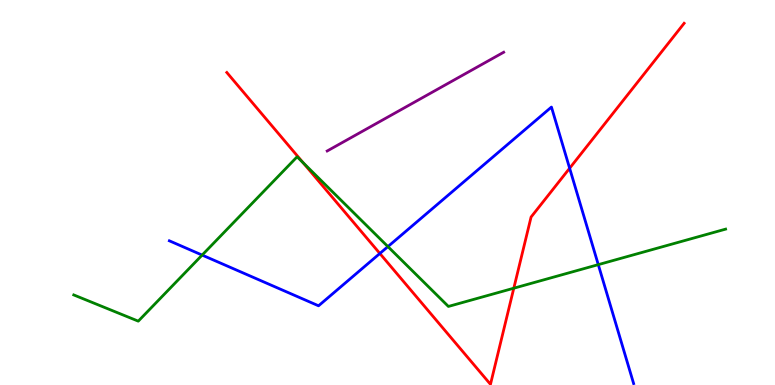[{'lines': ['blue', 'red'], 'intersections': [{'x': 4.9, 'y': 3.42}, {'x': 7.35, 'y': 5.63}]}, {'lines': ['green', 'red'], 'intersections': [{'x': 3.91, 'y': 5.77}, {'x': 6.63, 'y': 2.51}]}, {'lines': ['purple', 'red'], 'intersections': []}, {'lines': ['blue', 'green'], 'intersections': [{'x': 2.61, 'y': 3.37}, {'x': 5.01, 'y': 3.59}, {'x': 7.72, 'y': 3.13}]}, {'lines': ['blue', 'purple'], 'intersections': []}, {'lines': ['green', 'purple'], 'intersections': []}]